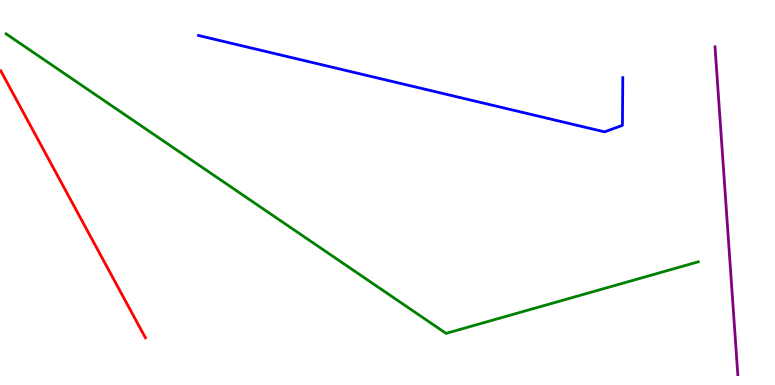[{'lines': ['blue', 'red'], 'intersections': []}, {'lines': ['green', 'red'], 'intersections': []}, {'lines': ['purple', 'red'], 'intersections': []}, {'lines': ['blue', 'green'], 'intersections': []}, {'lines': ['blue', 'purple'], 'intersections': []}, {'lines': ['green', 'purple'], 'intersections': []}]